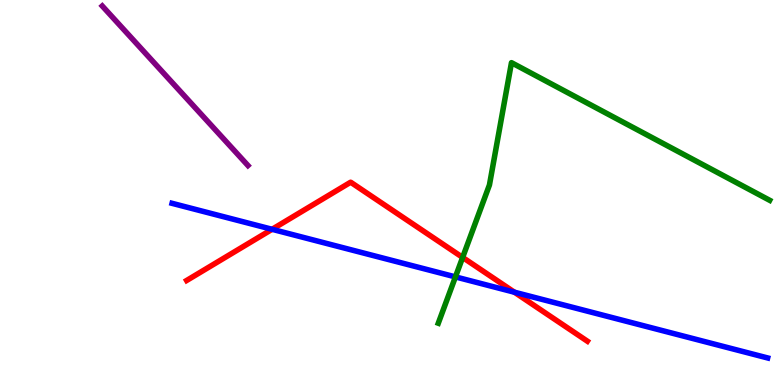[{'lines': ['blue', 'red'], 'intersections': [{'x': 3.51, 'y': 4.04}, {'x': 6.64, 'y': 2.41}]}, {'lines': ['green', 'red'], 'intersections': [{'x': 5.97, 'y': 3.31}]}, {'lines': ['purple', 'red'], 'intersections': []}, {'lines': ['blue', 'green'], 'intersections': [{'x': 5.88, 'y': 2.81}]}, {'lines': ['blue', 'purple'], 'intersections': []}, {'lines': ['green', 'purple'], 'intersections': []}]